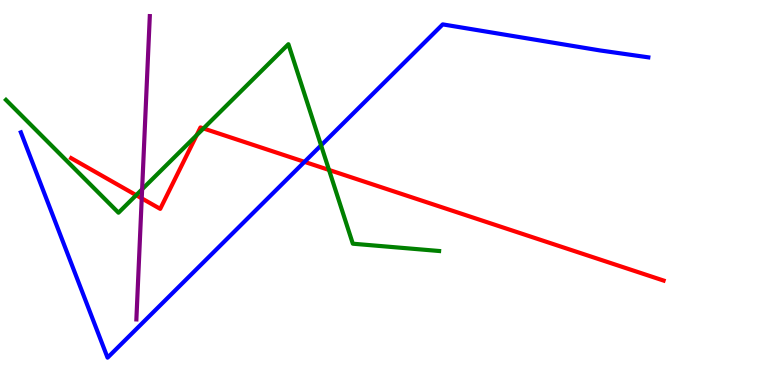[{'lines': ['blue', 'red'], 'intersections': [{'x': 3.93, 'y': 5.8}]}, {'lines': ['green', 'red'], 'intersections': [{'x': 1.76, 'y': 4.93}, {'x': 2.54, 'y': 6.49}, {'x': 2.63, 'y': 6.66}, {'x': 4.25, 'y': 5.59}]}, {'lines': ['purple', 'red'], 'intersections': [{'x': 1.83, 'y': 4.85}]}, {'lines': ['blue', 'green'], 'intersections': [{'x': 4.14, 'y': 6.22}]}, {'lines': ['blue', 'purple'], 'intersections': []}, {'lines': ['green', 'purple'], 'intersections': [{'x': 1.83, 'y': 5.08}]}]